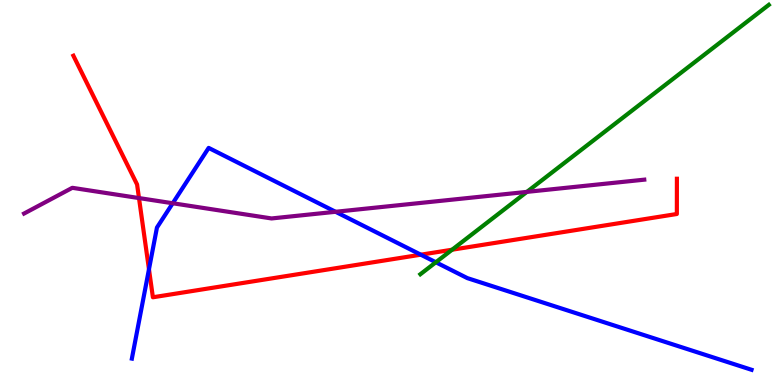[{'lines': ['blue', 'red'], 'intersections': [{'x': 1.92, 'y': 3.01}, {'x': 5.43, 'y': 3.38}]}, {'lines': ['green', 'red'], 'intersections': [{'x': 5.83, 'y': 3.51}]}, {'lines': ['purple', 'red'], 'intersections': [{'x': 1.79, 'y': 4.86}]}, {'lines': ['blue', 'green'], 'intersections': [{'x': 5.62, 'y': 3.19}]}, {'lines': ['blue', 'purple'], 'intersections': [{'x': 2.23, 'y': 4.72}, {'x': 4.33, 'y': 4.5}]}, {'lines': ['green', 'purple'], 'intersections': [{'x': 6.8, 'y': 5.02}]}]